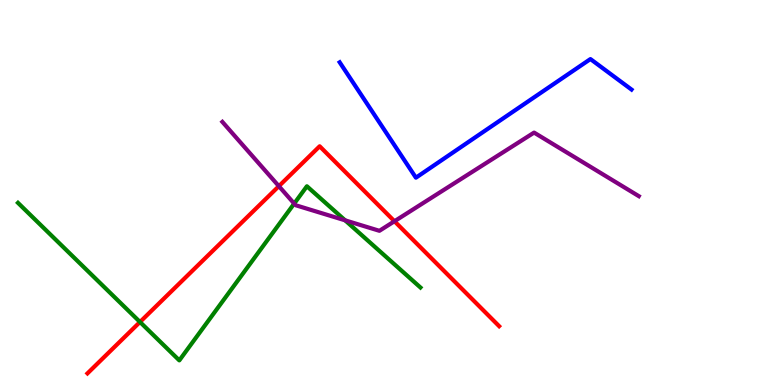[{'lines': ['blue', 'red'], 'intersections': []}, {'lines': ['green', 'red'], 'intersections': [{'x': 1.81, 'y': 1.64}]}, {'lines': ['purple', 'red'], 'intersections': [{'x': 3.6, 'y': 5.16}, {'x': 5.09, 'y': 4.25}]}, {'lines': ['blue', 'green'], 'intersections': []}, {'lines': ['blue', 'purple'], 'intersections': []}, {'lines': ['green', 'purple'], 'intersections': [{'x': 3.8, 'y': 4.71}, {'x': 4.45, 'y': 4.28}]}]